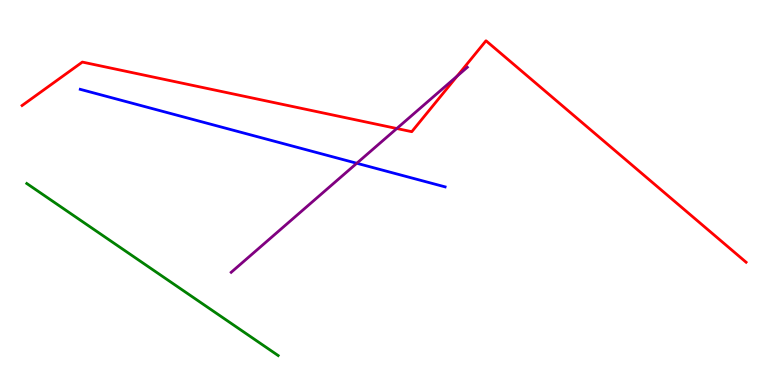[{'lines': ['blue', 'red'], 'intersections': []}, {'lines': ['green', 'red'], 'intersections': []}, {'lines': ['purple', 'red'], 'intersections': [{'x': 5.12, 'y': 6.66}, {'x': 5.9, 'y': 8.02}]}, {'lines': ['blue', 'green'], 'intersections': []}, {'lines': ['blue', 'purple'], 'intersections': [{'x': 4.6, 'y': 5.76}]}, {'lines': ['green', 'purple'], 'intersections': []}]